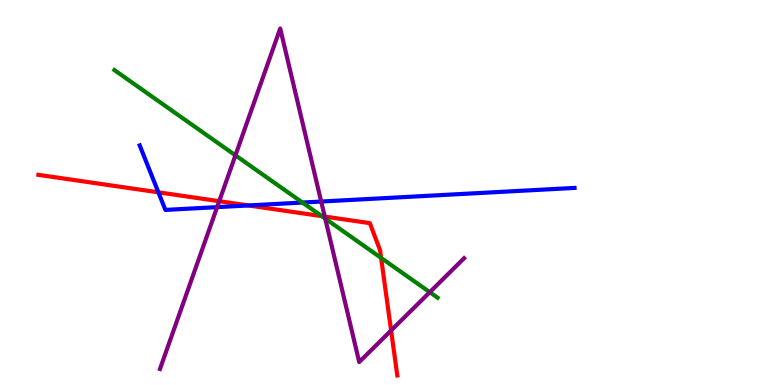[{'lines': ['blue', 'red'], 'intersections': [{'x': 2.04, 'y': 5.0}, {'x': 3.21, 'y': 4.66}]}, {'lines': ['green', 'red'], 'intersections': [{'x': 4.15, 'y': 4.39}, {'x': 4.92, 'y': 3.3}]}, {'lines': ['purple', 'red'], 'intersections': [{'x': 2.83, 'y': 4.77}, {'x': 4.19, 'y': 4.37}, {'x': 5.05, 'y': 1.42}]}, {'lines': ['blue', 'green'], 'intersections': [{'x': 3.9, 'y': 4.74}]}, {'lines': ['blue', 'purple'], 'intersections': [{'x': 2.8, 'y': 4.62}, {'x': 4.14, 'y': 4.77}]}, {'lines': ['green', 'purple'], 'intersections': [{'x': 3.04, 'y': 5.97}, {'x': 4.2, 'y': 4.32}, {'x': 5.55, 'y': 2.41}]}]